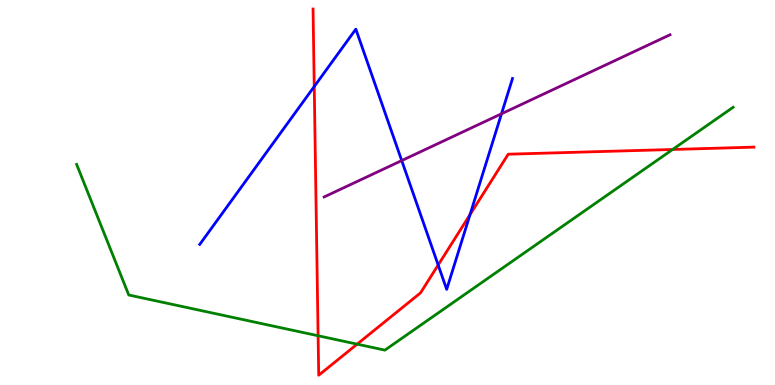[{'lines': ['blue', 'red'], 'intersections': [{'x': 4.05, 'y': 7.75}, {'x': 5.65, 'y': 3.12}, {'x': 6.06, 'y': 4.43}]}, {'lines': ['green', 'red'], 'intersections': [{'x': 4.1, 'y': 1.28}, {'x': 4.61, 'y': 1.06}, {'x': 8.68, 'y': 6.12}]}, {'lines': ['purple', 'red'], 'intersections': []}, {'lines': ['blue', 'green'], 'intersections': []}, {'lines': ['blue', 'purple'], 'intersections': [{'x': 5.18, 'y': 5.83}, {'x': 6.47, 'y': 7.04}]}, {'lines': ['green', 'purple'], 'intersections': []}]